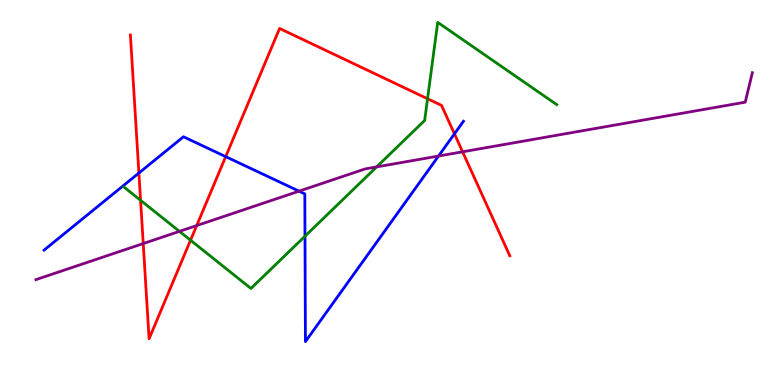[{'lines': ['blue', 'red'], 'intersections': [{'x': 1.79, 'y': 5.51}, {'x': 2.91, 'y': 5.93}, {'x': 5.86, 'y': 6.52}]}, {'lines': ['green', 'red'], 'intersections': [{'x': 1.81, 'y': 4.8}, {'x': 2.46, 'y': 3.76}, {'x': 5.52, 'y': 7.43}]}, {'lines': ['purple', 'red'], 'intersections': [{'x': 1.85, 'y': 3.67}, {'x': 2.54, 'y': 4.14}, {'x': 5.97, 'y': 6.06}]}, {'lines': ['blue', 'green'], 'intersections': [{'x': 3.94, 'y': 3.86}]}, {'lines': ['blue', 'purple'], 'intersections': [{'x': 3.86, 'y': 5.03}, {'x': 5.66, 'y': 5.95}]}, {'lines': ['green', 'purple'], 'intersections': [{'x': 2.32, 'y': 3.99}, {'x': 4.86, 'y': 5.66}]}]